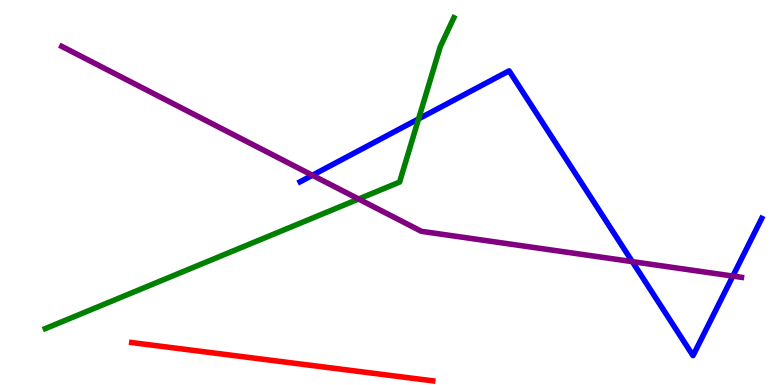[{'lines': ['blue', 'red'], 'intersections': []}, {'lines': ['green', 'red'], 'intersections': []}, {'lines': ['purple', 'red'], 'intersections': []}, {'lines': ['blue', 'green'], 'intersections': [{'x': 5.4, 'y': 6.91}]}, {'lines': ['blue', 'purple'], 'intersections': [{'x': 4.03, 'y': 5.45}, {'x': 8.16, 'y': 3.2}, {'x': 9.46, 'y': 2.83}]}, {'lines': ['green', 'purple'], 'intersections': [{'x': 4.63, 'y': 4.83}]}]